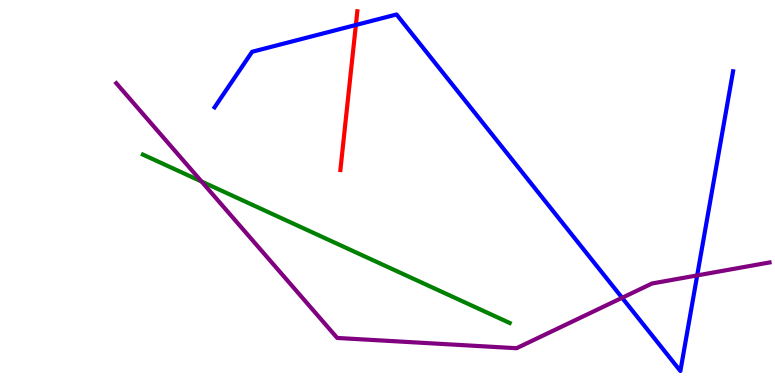[{'lines': ['blue', 'red'], 'intersections': [{'x': 4.59, 'y': 9.35}]}, {'lines': ['green', 'red'], 'intersections': []}, {'lines': ['purple', 'red'], 'intersections': []}, {'lines': ['blue', 'green'], 'intersections': []}, {'lines': ['blue', 'purple'], 'intersections': [{'x': 8.03, 'y': 2.27}, {'x': 9.0, 'y': 2.85}]}, {'lines': ['green', 'purple'], 'intersections': [{'x': 2.6, 'y': 5.29}]}]